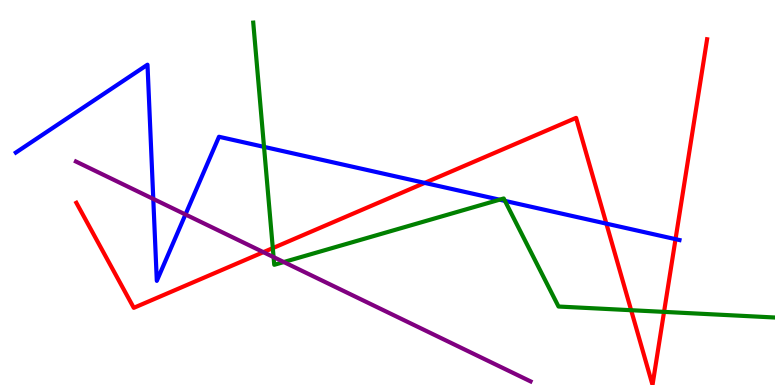[{'lines': ['blue', 'red'], 'intersections': [{'x': 5.48, 'y': 5.25}, {'x': 7.82, 'y': 4.19}, {'x': 8.72, 'y': 3.79}]}, {'lines': ['green', 'red'], 'intersections': [{'x': 3.52, 'y': 3.56}, {'x': 8.14, 'y': 1.94}, {'x': 8.57, 'y': 1.9}]}, {'lines': ['purple', 'red'], 'intersections': [{'x': 3.4, 'y': 3.45}]}, {'lines': ['blue', 'green'], 'intersections': [{'x': 3.41, 'y': 6.19}, {'x': 6.45, 'y': 4.81}, {'x': 6.52, 'y': 4.78}]}, {'lines': ['blue', 'purple'], 'intersections': [{'x': 1.98, 'y': 4.83}, {'x': 2.39, 'y': 4.43}]}, {'lines': ['green', 'purple'], 'intersections': [{'x': 3.53, 'y': 3.32}, {'x': 3.66, 'y': 3.19}]}]